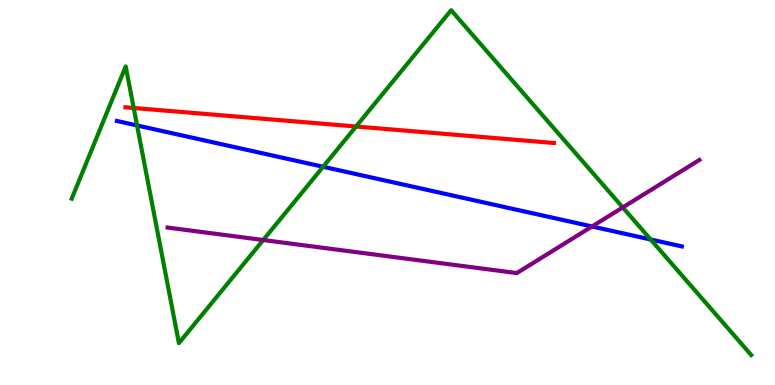[{'lines': ['blue', 'red'], 'intersections': []}, {'lines': ['green', 'red'], 'intersections': [{'x': 1.73, 'y': 7.2}, {'x': 4.59, 'y': 6.71}]}, {'lines': ['purple', 'red'], 'intersections': []}, {'lines': ['blue', 'green'], 'intersections': [{'x': 1.77, 'y': 6.74}, {'x': 4.17, 'y': 5.67}, {'x': 8.4, 'y': 3.78}]}, {'lines': ['blue', 'purple'], 'intersections': [{'x': 7.64, 'y': 4.12}]}, {'lines': ['green', 'purple'], 'intersections': [{'x': 3.4, 'y': 3.77}, {'x': 8.04, 'y': 4.61}]}]